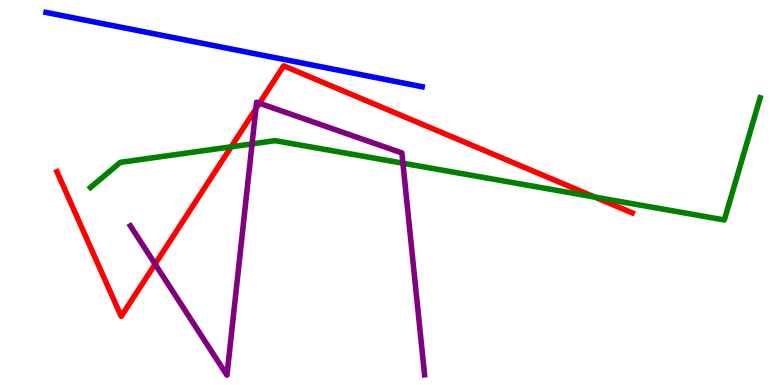[{'lines': ['blue', 'red'], 'intersections': []}, {'lines': ['green', 'red'], 'intersections': [{'x': 2.98, 'y': 6.19}, {'x': 7.67, 'y': 4.88}]}, {'lines': ['purple', 'red'], 'intersections': [{'x': 2.0, 'y': 3.14}, {'x': 3.3, 'y': 7.18}, {'x': 3.35, 'y': 7.32}]}, {'lines': ['blue', 'green'], 'intersections': []}, {'lines': ['blue', 'purple'], 'intersections': []}, {'lines': ['green', 'purple'], 'intersections': [{'x': 3.25, 'y': 6.26}, {'x': 5.2, 'y': 5.76}]}]